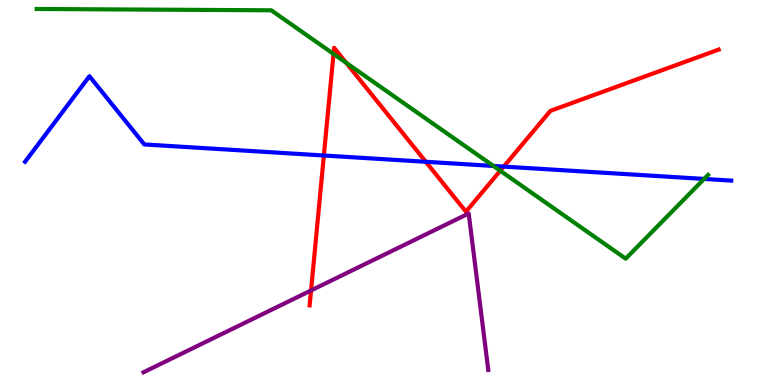[{'lines': ['blue', 'red'], 'intersections': [{'x': 4.18, 'y': 5.96}, {'x': 5.49, 'y': 5.8}, {'x': 6.5, 'y': 5.67}]}, {'lines': ['green', 'red'], 'intersections': [{'x': 4.3, 'y': 8.6}, {'x': 4.47, 'y': 8.37}, {'x': 6.45, 'y': 5.57}]}, {'lines': ['purple', 'red'], 'intersections': [{'x': 4.01, 'y': 2.46}]}, {'lines': ['blue', 'green'], 'intersections': [{'x': 6.37, 'y': 5.69}, {'x': 9.09, 'y': 5.35}]}, {'lines': ['blue', 'purple'], 'intersections': []}, {'lines': ['green', 'purple'], 'intersections': []}]